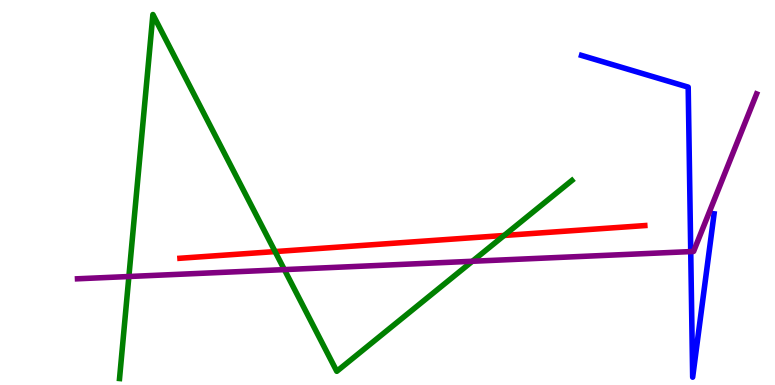[{'lines': ['blue', 'red'], 'intersections': []}, {'lines': ['green', 'red'], 'intersections': [{'x': 3.55, 'y': 3.47}, {'x': 6.5, 'y': 3.88}]}, {'lines': ['purple', 'red'], 'intersections': []}, {'lines': ['blue', 'green'], 'intersections': []}, {'lines': ['blue', 'purple'], 'intersections': [{'x': 8.91, 'y': 3.47}]}, {'lines': ['green', 'purple'], 'intersections': [{'x': 1.66, 'y': 2.82}, {'x': 3.67, 'y': 3.0}, {'x': 6.09, 'y': 3.21}]}]